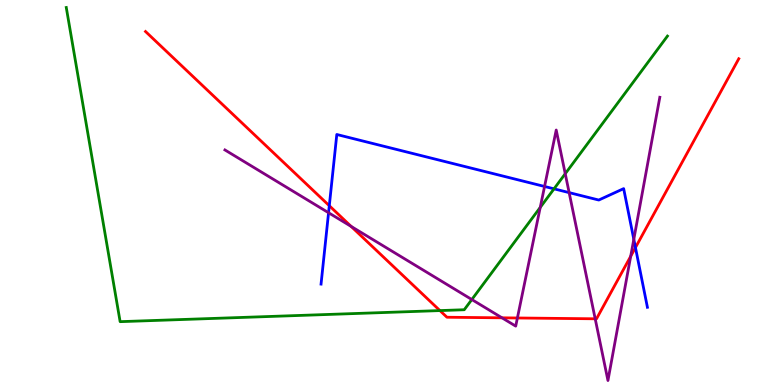[{'lines': ['blue', 'red'], 'intersections': [{'x': 4.25, 'y': 4.66}, {'x': 8.2, 'y': 3.57}]}, {'lines': ['green', 'red'], 'intersections': [{'x': 5.68, 'y': 1.93}]}, {'lines': ['purple', 'red'], 'intersections': [{'x': 4.53, 'y': 4.12}, {'x': 6.48, 'y': 1.74}, {'x': 6.68, 'y': 1.74}, {'x': 7.68, 'y': 1.72}, {'x': 8.14, 'y': 3.34}]}, {'lines': ['blue', 'green'], 'intersections': [{'x': 7.15, 'y': 5.1}]}, {'lines': ['blue', 'purple'], 'intersections': [{'x': 4.24, 'y': 4.47}, {'x': 7.03, 'y': 5.16}, {'x': 7.34, 'y': 5.0}, {'x': 8.18, 'y': 3.78}]}, {'lines': ['green', 'purple'], 'intersections': [{'x': 6.09, 'y': 2.22}, {'x': 6.97, 'y': 4.61}, {'x': 7.29, 'y': 5.49}]}]